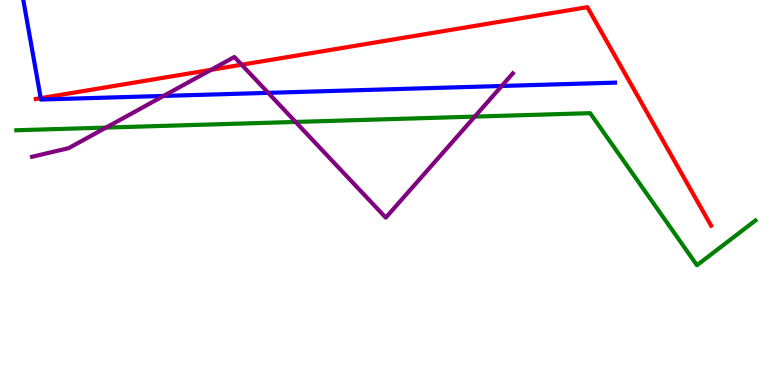[{'lines': ['blue', 'red'], 'intersections': [{'x': 0.526, 'y': 7.45}]}, {'lines': ['green', 'red'], 'intersections': []}, {'lines': ['purple', 'red'], 'intersections': [{'x': 2.72, 'y': 8.19}, {'x': 3.12, 'y': 8.32}]}, {'lines': ['blue', 'green'], 'intersections': []}, {'lines': ['blue', 'purple'], 'intersections': [{'x': 2.11, 'y': 7.51}, {'x': 3.46, 'y': 7.59}, {'x': 6.47, 'y': 7.77}]}, {'lines': ['green', 'purple'], 'intersections': [{'x': 1.37, 'y': 6.69}, {'x': 3.81, 'y': 6.83}, {'x': 6.13, 'y': 6.97}]}]